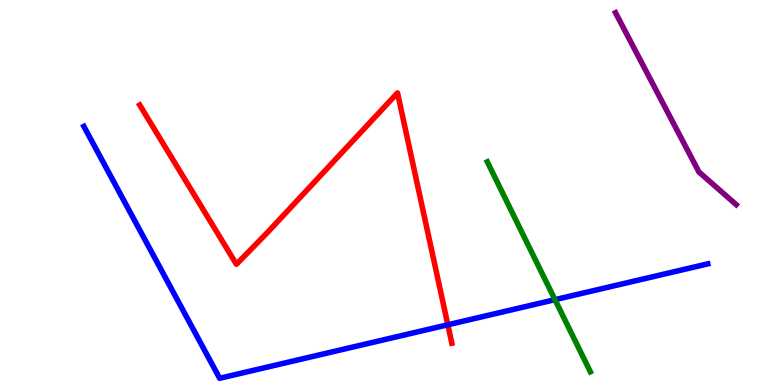[{'lines': ['blue', 'red'], 'intersections': [{'x': 5.78, 'y': 1.56}]}, {'lines': ['green', 'red'], 'intersections': []}, {'lines': ['purple', 'red'], 'intersections': []}, {'lines': ['blue', 'green'], 'intersections': [{'x': 7.16, 'y': 2.22}]}, {'lines': ['blue', 'purple'], 'intersections': []}, {'lines': ['green', 'purple'], 'intersections': []}]